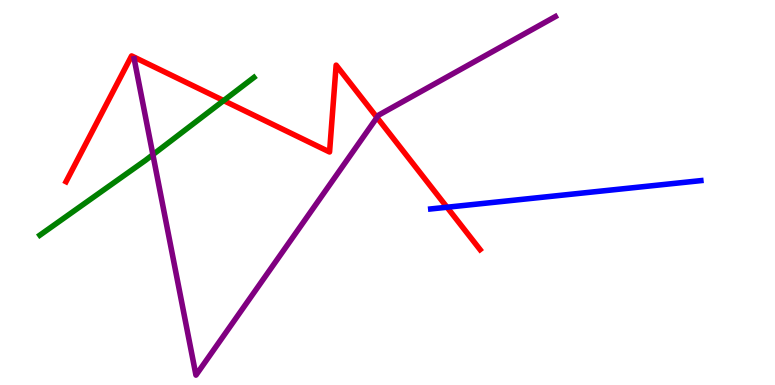[{'lines': ['blue', 'red'], 'intersections': [{'x': 5.77, 'y': 4.62}]}, {'lines': ['green', 'red'], 'intersections': [{'x': 2.89, 'y': 7.39}]}, {'lines': ['purple', 'red'], 'intersections': [{'x': 4.86, 'y': 6.95}]}, {'lines': ['blue', 'green'], 'intersections': []}, {'lines': ['blue', 'purple'], 'intersections': []}, {'lines': ['green', 'purple'], 'intersections': [{'x': 1.97, 'y': 5.98}]}]